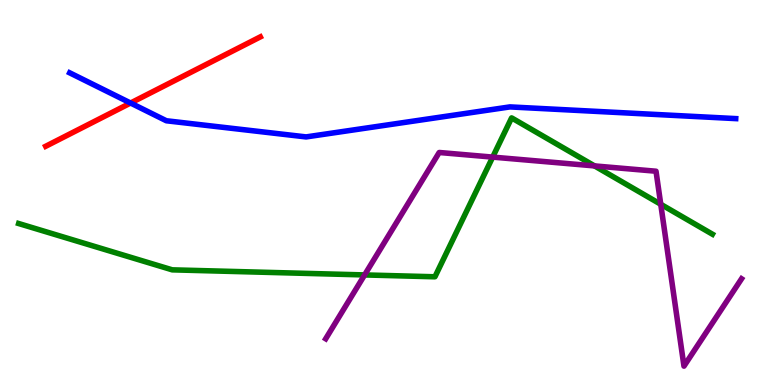[{'lines': ['blue', 'red'], 'intersections': [{'x': 1.68, 'y': 7.32}]}, {'lines': ['green', 'red'], 'intersections': []}, {'lines': ['purple', 'red'], 'intersections': []}, {'lines': ['blue', 'green'], 'intersections': []}, {'lines': ['blue', 'purple'], 'intersections': []}, {'lines': ['green', 'purple'], 'intersections': [{'x': 4.7, 'y': 2.86}, {'x': 6.36, 'y': 5.92}, {'x': 7.67, 'y': 5.69}, {'x': 8.53, 'y': 4.69}]}]